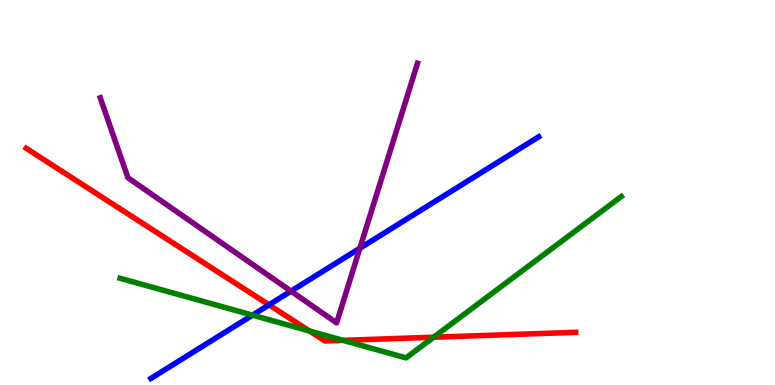[{'lines': ['blue', 'red'], 'intersections': [{'x': 3.47, 'y': 2.08}]}, {'lines': ['green', 'red'], 'intersections': [{'x': 3.99, 'y': 1.4}, {'x': 4.43, 'y': 1.16}, {'x': 5.6, 'y': 1.24}]}, {'lines': ['purple', 'red'], 'intersections': []}, {'lines': ['blue', 'green'], 'intersections': [{'x': 3.26, 'y': 1.81}]}, {'lines': ['blue', 'purple'], 'intersections': [{'x': 3.75, 'y': 2.44}, {'x': 4.64, 'y': 3.55}]}, {'lines': ['green', 'purple'], 'intersections': []}]